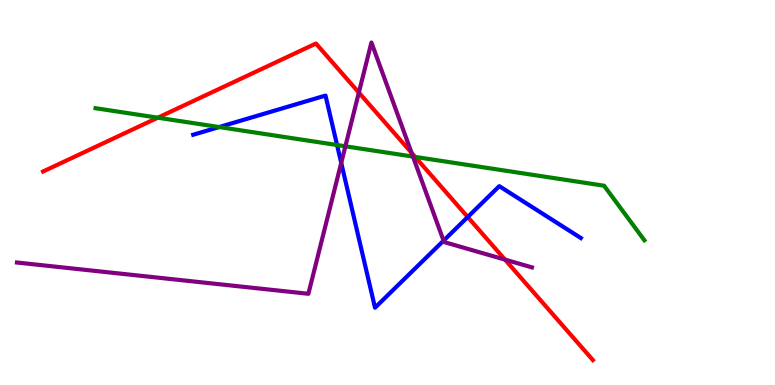[{'lines': ['blue', 'red'], 'intersections': [{'x': 6.04, 'y': 4.36}]}, {'lines': ['green', 'red'], 'intersections': [{'x': 2.04, 'y': 6.94}, {'x': 5.36, 'y': 5.92}]}, {'lines': ['purple', 'red'], 'intersections': [{'x': 4.63, 'y': 7.6}, {'x': 5.31, 'y': 6.03}, {'x': 6.52, 'y': 3.26}]}, {'lines': ['blue', 'green'], 'intersections': [{'x': 2.83, 'y': 6.7}, {'x': 4.35, 'y': 6.23}]}, {'lines': ['blue', 'purple'], 'intersections': [{'x': 4.4, 'y': 5.77}, {'x': 5.72, 'y': 3.75}]}, {'lines': ['green', 'purple'], 'intersections': [{'x': 4.46, 'y': 6.2}, {'x': 5.33, 'y': 5.93}]}]